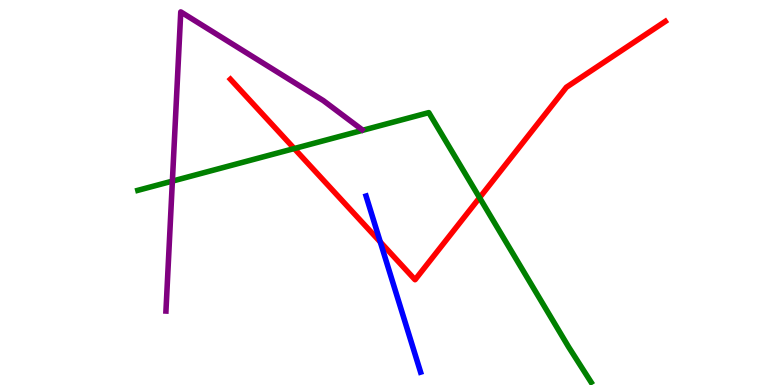[{'lines': ['blue', 'red'], 'intersections': [{'x': 4.91, 'y': 3.71}]}, {'lines': ['green', 'red'], 'intersections': [{'x': 3.8, 'y': 6.14}, {'x': 6.19, 'y': 4.86}]}, {'lines': ['purple', 'red'], 'intersections': []}, {'lines': ['blue', 'green'], 'intersections': []}, {'lines': ['blue', 'purple'], 'intersections': []}, {'lines': ['green', 'purple'], 'intersections': [{'x': 2.22, 'y': 5.3}]}]